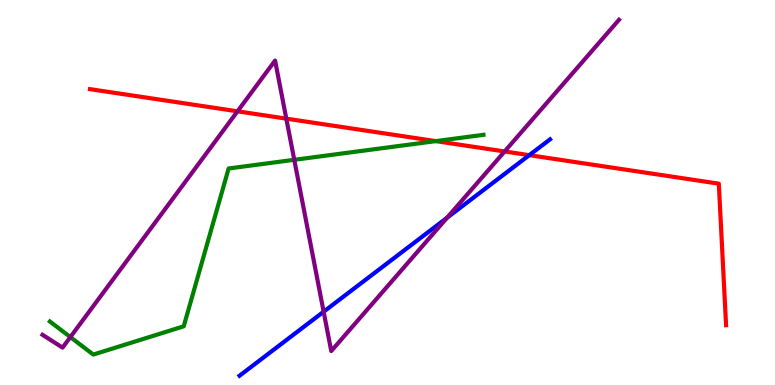[{'lines': ['blue', 'red'], 'intersections': [{'x': 6.83, 'y': 5.97}]}, {'lines': ['green', 'red'], 'intersections': [{'x': 5.62, 'y': 6.33}]}, {'lines': ['purple', 'red'], 'intersections': [{'x': 3.06, 'y': 7.11}, {'x': 3.69, 'y': 6.92}, {'x': 6.51, 'y': 6.07}]}, {'lines': ['blue', 'green'], 'intersections': []}, {'lines': ['blue', 'purple'], 'intersections': [{'x': 4.18, 'y': 1.9}, {'x': 5.77, 'y': 4.34}]}, {'lines': ['green', 'purple'], 'intersections': [{'x': 0.908, 'y': 1.24}, {'x': 3.8, 'y': 5.85}]}]